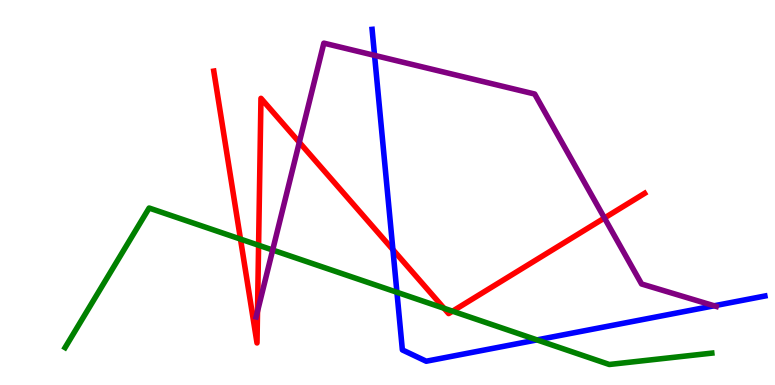[{'lines': ['blue', 'red'], 'intersections': [{'x': 5.07, 'y': 3.52}]}, {'lines': ['green', 'red'], 'intersections': [{'x': 3.1, 'y': 3.79}, {'x': 3.34, 'y': 3.63}, {'x': 5.73, 'y': 1.99}, {'x': 5.84, 'y': 1.92}]}, {'lines': ['purple', 'red'], 'intersections': [{'x': 3.32, 'y': 1.91}, {'x': 3.86, 'y': 6.3}, {'x': 7.8, 'y': 4.34}]}, {'lines': ['blue', 'green'], 'intersections': [{'x': 5.12, 'y': 2.41}, {'x': 6.93, 'y': 1.17}]}, {'lines': ['blue', 'purple'], 'intersections': [{'x': 4.83, 'y': 8.56}, {'x': 9.22, 'y': 2.06}]}, {'lines': ['green', 'purple'], 'intersections': [{'x': 3.52, 'y': 3.51}]}]